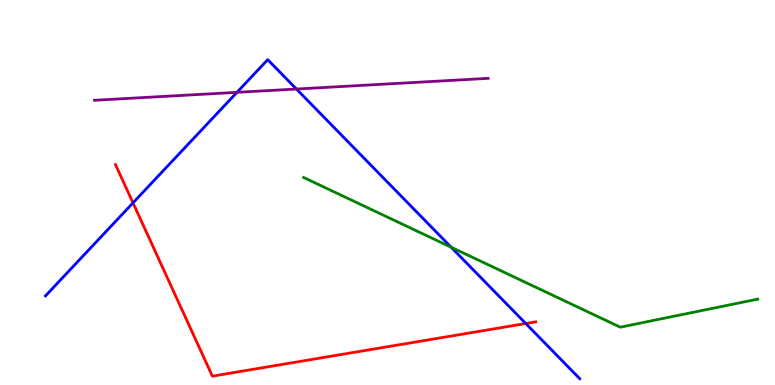[{'lines': ['blue', 'red'], 'intersections': [{'x': 1.72, 'y': 4.73}, {'x': 6.78, 'y': 1.6}]}, {'lines': ['green', 'red'], 'intersections': []}, {'lines': ['purple', 'red'], 'intersections': []}, {'lines': ['blue', 'green'], 'intersections': [{'x': 5.82, 'y': 3.58}]}, {'lines': ['blue', 'purple'], 'intersections': [{'x': 3.06, 'y': 7.6}, {'x': 3.82, 'y': 7.69}]}, {'lines': ['green', 'purple'], 'intersections': []}]